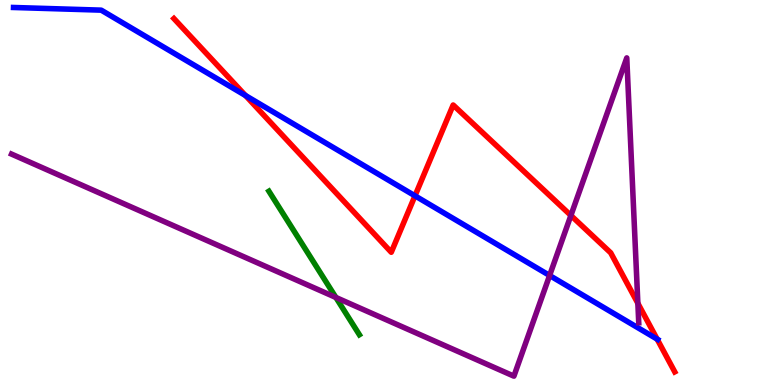[{'lines': ['blue', 'red'], 'intersections': [{'x': 3.17, 'y': 7.52}, {'x': 5.35, 'y': 4.91}, {'x': 8.48, 'y': 1.19}]}, {'lines': ['green', 'red'], 'intersections': []}, {'lines': ['purple', 'red'], 'intersections': [{'x': 7.37, 'y': 4.4}, {'x': 8.23, 'y': 2.12}]}, {'lines': ['blue', 'green'], 'intersections': []}, {'lines': ['blue', 'purple'], 'intersections': [{'x': 7.09, 'y': 2.84}]}, {'lines': ['green', 'purple'], 'intersections': [{'x': 4.33, 'y': 2.27}]}]